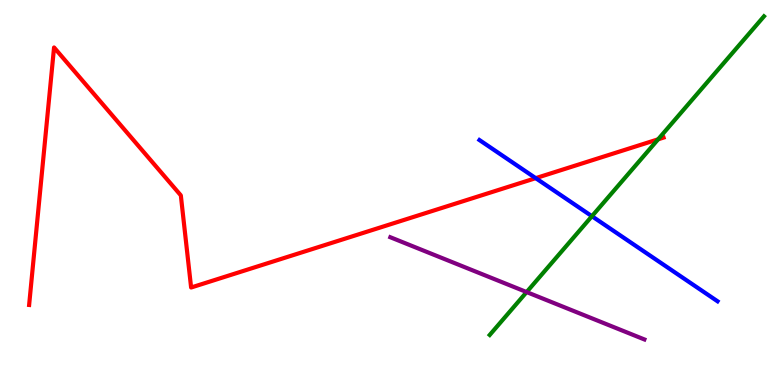[{'lines': ['blue', 'red'], 'intersections': [{'x': 6.91, 'y': 5.37}]}, {'lines': ['green', 'red'], 'intersections': [{'x': 8.49, 'y': 6.38}]}, {'lines': ['purple', 'red'], 'intersections': []}, {'lines': ['blue', 'green'], 'intersections': [{'x': 7.64, 'y': 4.38}]}, {'lines': ['blue', 'purple'], 'intersections': []}, {'lines': ['green', 'purple'], 'intersections': [{'x': 6.8, 'y': 2.41}]}]